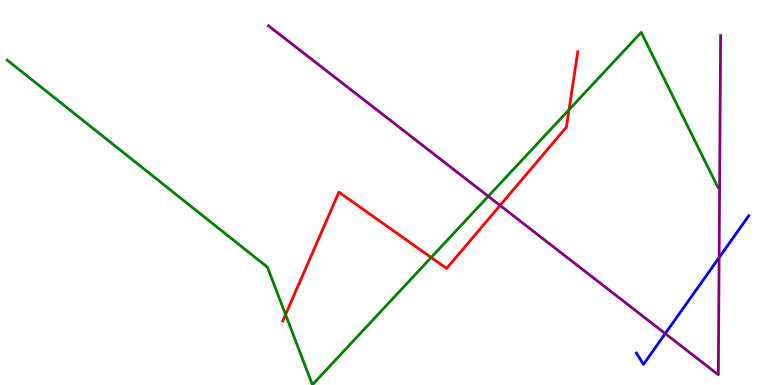[{'lines': ['blue', 'red'], 'intersections': []}, {'lines': ['green', 'red'], 'intersections': [{'x': 3.68, 'y': 1.83}, {'x': 5.56, 'y': 3.31}, {'x': 7.34, 'y': 7.15}]}, {'lines': ['purple', 'red'], 'intersections': [{'x': 6.45, 'y': 4.66}]}, {'lines': ['blue', 'green'], 'intersections': []}, {'lines': ['blue', 'purple'], 'intersections': [{'x': 8.58, 'y': 1.34}, {'x': 9.28, 'y': 3.31}]}, {'lines': ['green', 'purple'], 'intersections': [{'x': 6.3, 'y': 4.9}]}]